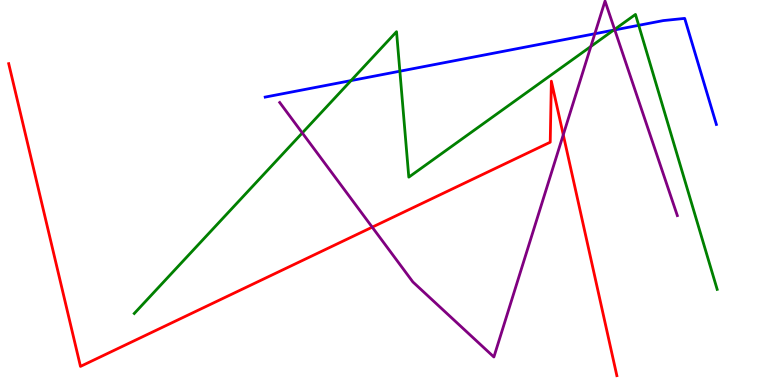[{'lines': ['blue', 'red'], 'intersections': []}, {'lines': ['green', 'red'], 'intersections': []}, {'lines': ['purple', 'red'], 'intersections': [{'x': 4.8, 'y': 4.1}, {'x': 7.27, 'y': 6.5}]}, {'lines': ['blue', 'green'], 'intersections': [{'x': 4.53, 'y': 7.91}, {'x': 5.16, 'y': 8.15}, {'x': 7.92, 'y': 9.22}, {'x': 8.24, 'y': 9.34}]}, {'lines': ['blue', 'purple'], 'intersections': [{'x': 7.68, 'y': 9.12}, {'x': 7.93, 'y': 9.22}]}, {'lines': ['green', 'purple'], 'intersections': [{'x': 3.9, 'y': 6.55}, {'x': 7.62, 'y': 8.79}, {'x': 7.93, 'y': 9.24}]}]